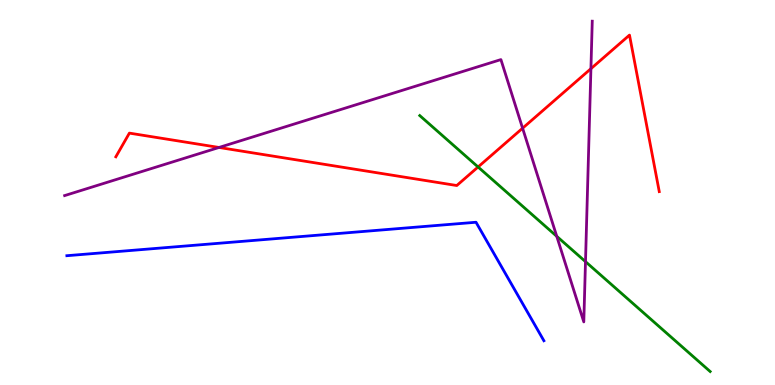[{'lines': ['blue', 'red'], 'intersections': []}, {'lines': ['green', 'red'], 'intersections': [{'x': 6.17, 'y': 5.66}]}, {'lines': ['purple', 'red'], 'intersections': [{'x': 2.83, 'y': 6.17}, {'x': 6.74, 'y': 6.67}, {'x': 7.62, 'y': 8.22}]}, {'lines': ['blue', 'green'], 'intersections': []}, {'lines': ['blue', 'purple'], 'intersections': []}, {'lines': ['green', 'purple'], 'intersections': [{'x': 7.18, 'y': 3.86}, {'x': 7.55, 'y': 3.2}]}]